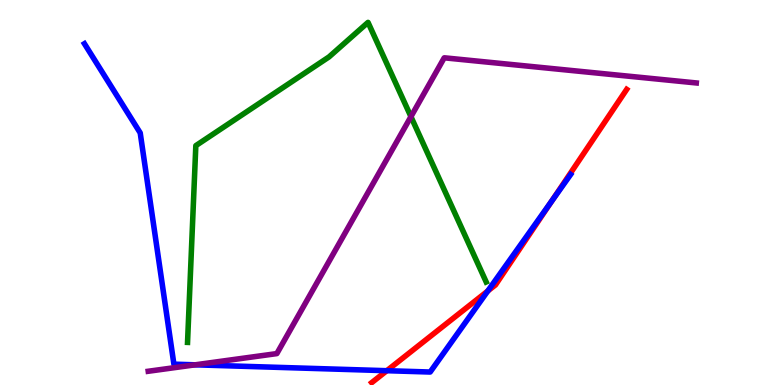[{'lines': ['blue', 'red'], 'intersections': [{'x': 4.99, 'y': 0.371}, {'x': 6.29, 'y': 2.44}, {'x': 7.12, 'y': 4.79}]}, {'lines': ['green', 'red'], 'intersections': []}, {'lines': ['purple', 'red'], 'intersections': []}, {'lines': ['blue', 'green'], 'intersections': []}, {'lines': ['blue', 'purple'], 'intersections': [{'x': 2.52, 'y': 0.524}]}, {'lines': ['green', 'purple'], 'intersections': [{'x': 5.3, 'y': 6.97}]}]